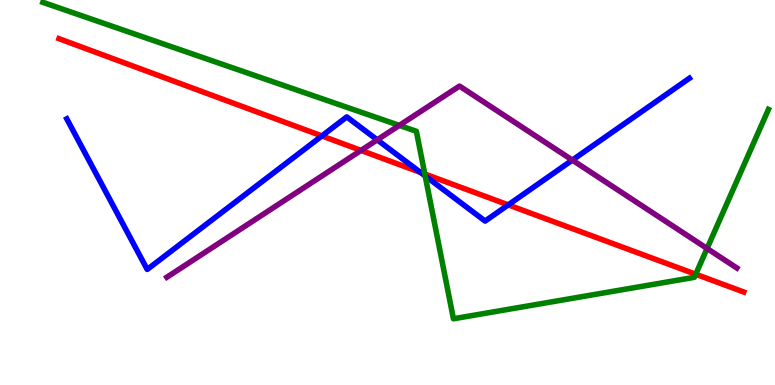[{'lines': ['blue', 'red'], 'intersections': [{'x': 4.15, 'y': 6.47}, {'x': 5.43, 'y': 5.52}, {'x': 6.56, 'y': 4.68}]}, {'lines': ['green', 'red'], 'intersections': [{'x': 5.48, 'y': 5.48}, {'x': 8.98, 'y': 2.88}]}, {'lines': ['purple', 'red'], 'intersections': [{'x': 4.66, 'y': 6.09}]}, {'lines': ['blue', 'green'], 'intersections': [{'x': 5.49, 'y': 5.43}]}, {'lines': ['blue', 'purple'], 'intersections': [{'x': 4.87, 'y': 6.37}, {'x': 7.38, 'y': 5.84}]}, {'lines': ['green', 'purple'], 'intersections': [{'x': 5.15, 'y': 6.74}, {'x': 9.12, 'y': 3.55}]}]